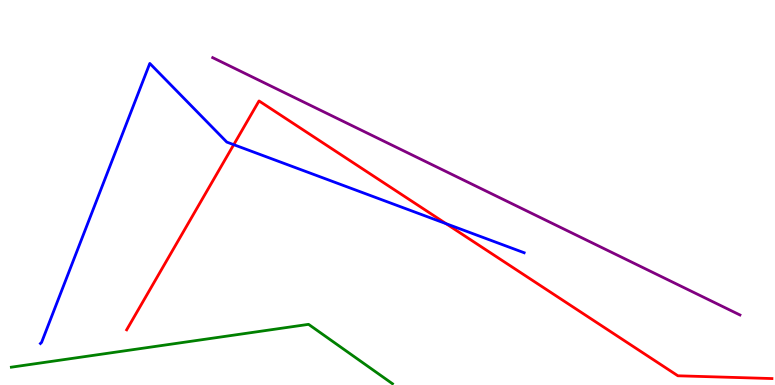[{'lines': ['blue', 'red'], 'intersections': [{'x': 3.02, 'y': 6.24}, {'x': 5.76, 'y': 4.19}]}, {'lines': ['green', 'red'], 'intersections': []}, {'lines': ['purple', 'red'], 'intersections': []}, {'lines': ['blue', 'green'], 'intersections': []}, {'lines': ['blue', 'purple'], 'intersections': []}, {'lines': ['green', 'purple'], 'intersections': []}]